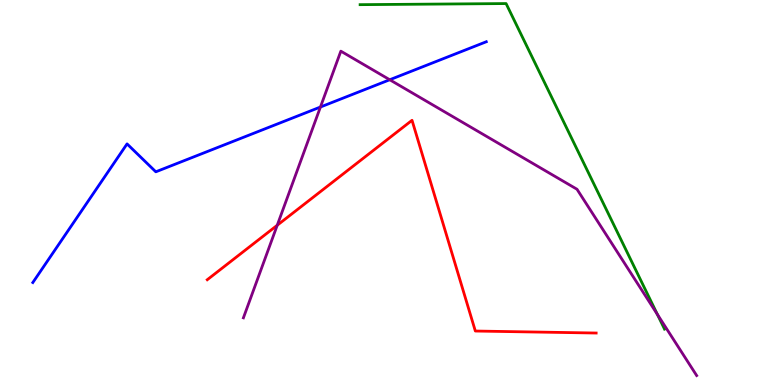[{'lines': ['blue', 'red'], 'intersections': []}, {'lines': ['green', 'red'], 'intersections': []}, {'lines': ['purple', 'red'], 'intersections': [{'x': 3.58, 'y': 4.15}]}, {'lines': ['blue', 'green'], 'intersections': []}, {'lines': ['blue', 'purple'], 'intersections': [{'x': 4.13, 'y': 7.22}, {'x': 5.03, 'y': 7.93}]}, {'lines': ['green', 'purple'], 'intersections': [{'x': 8.48, 'y': 1.83}]}]